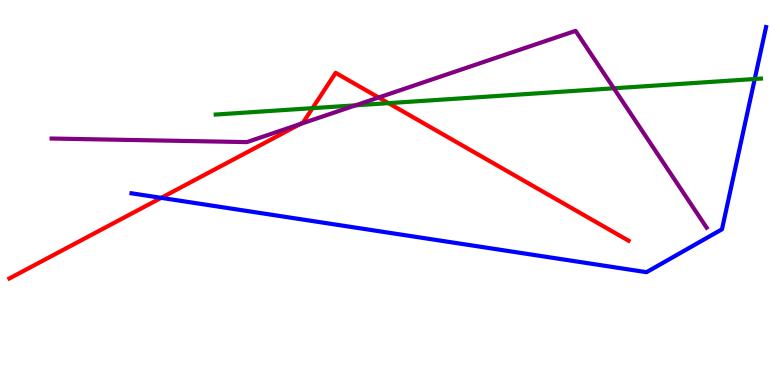[{'lines': ['blue', 'red'], 'intersections': [{'x': 2.08, 'y': 4.86}]}, {'lines': ['green', 'red'], 'intersections': [{'x': 4.03, 'y': 7.19}, {'x': 5.01, 'y': 7.32}]}, {'lines': ['purple', 'red'], 'intersections': [{'x': 3.87, 'y': 6.78}, {'x': 4.89, 'y': 7.47}]}, {'lines': ['blue', 'green'], 'intersections': [{'x': 9.74, 'y': 7.95}]}, {'lines': ['blue', 'purple'], 'intersections': []}, {'lines': ['green', 'purple'], 'intersections': [{'x': 4.59, 'y': 7.26}, {'x': 7.92, 'y': 7.71}]}]